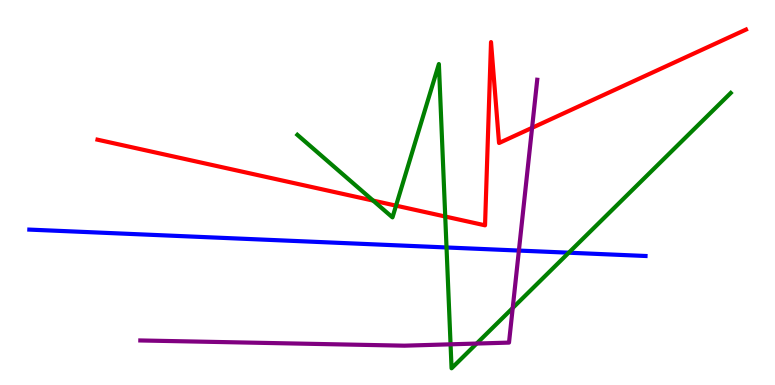[{'lines': ['blue', 'red'], 'intersections': []}, {'lines': ['green', 'red'], 'intersections': [{'x': 4.81, 'y': 4.79}, {'x': 5.11, 'y': 4.66}, {'x': 5.74, 'y': 4.38}]}, {'lines': ['purple', 'red'], 'intersections': [{'x': 6.87, 'y': 6.68}]}, {'lines': ['blue', 'green'], 'intersections': [{'x': 5.76, 'y': 3.57}, {'x': 7.34, 'y': 3.44}]}, {'lines': ['blue', 'purple'], 'intersections': [{'x': 6.7, 'y': 3.49}]}, {'lines': ['green', 'purple'], 'intersections': [{'x': 5.81, 'y': 1.06}, {'x': 6.15, 'y': 1.08}, {'x': 6.62, 'y': 2.0}]}]